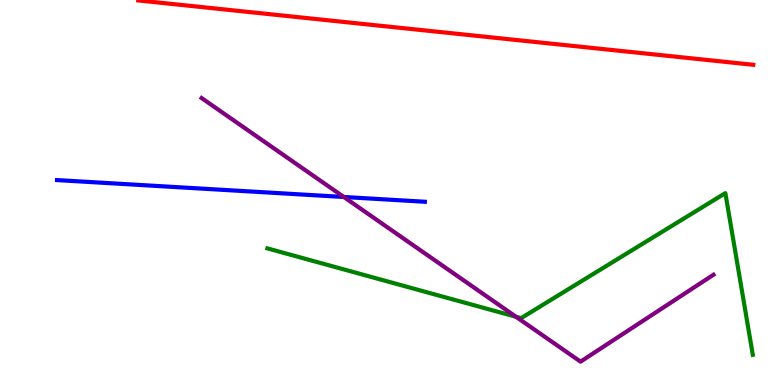[{'lines': ['blue', 'red'], 'intersections': []}, {'lines': ['green', 'red'], 'intersections': []}, {'lines': ['purple', 'red'], 'intersections': []}, {'lines': ['blue', 'green'], 'intersections': []}, {'lines': ['blue', 'purple'], 'intersections': [{'x': 4.44, 'y': 4.88}]}, {'lines': ['green', 'purple'], 'intersections': [{'x': 6.66, 'y': 1.77}]}]